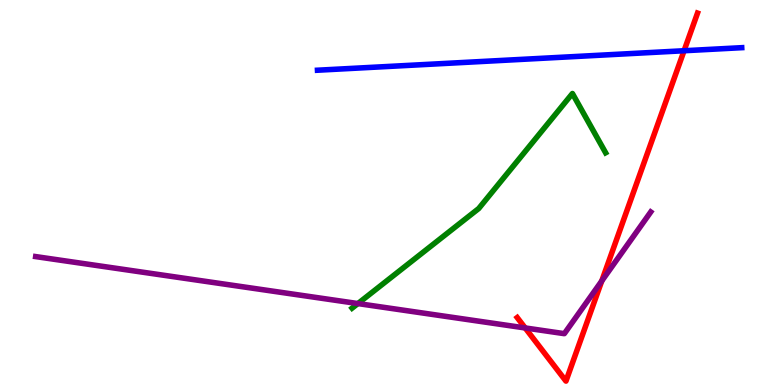[{'lines': ['blue', 'red'], 'intersections': [{'x': 8.83, 'y': 8.68}]}, {'lines': ['green', 'red'], 'intersections': []}, {'lines': ['purple', 'red'], 'intersections': [{'x': 6.78, 'y': 1.48}, {'x': 7.76, 'y': 2.7}]}, {'lines': ['blue', 'green'], 'intersections': []}, {'lines': ['blue', 'purple'], 'intersections': []}, {'lines': ['green', 'purple'], 'intersections': [{'x': 4.62, 'y': 2.12}]}]